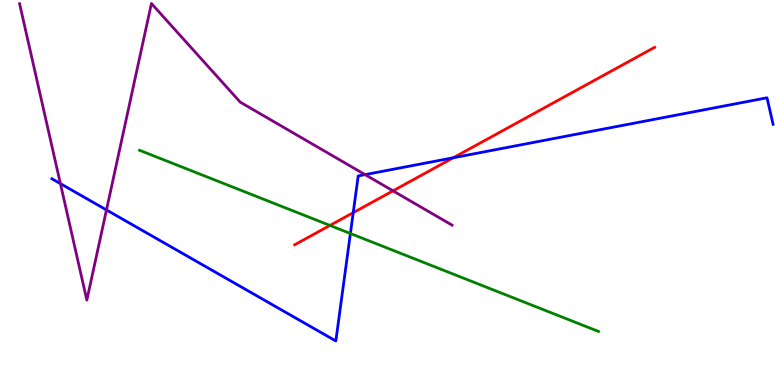[{'lines': ['blue', 'red'], 'intersections': [{'x': 4.56, 'y': 4.48}, {'x': 5.85, 'y': 5.9}]}, {'lines': ['green', 'red'], 'intersections': [{'x': 4.26, 'y': 4.14}]}, {'lines': ['purple', 'red'], 'intersections': [{'x': 5.07, 'y': 5.04}]}, {'lines': ['blue', 'green'], 'intersections': [{'x': 4.52, 'y': 3.93}]}, {'lines': ['blue', 'purple'], 'intersections': [{'x': 0.779, 'y': 5.23}, {'x': 1.37, 'y': 4.55}, {'x': 4.71, 'y': 5.46}]}, {'lines': ['green', 'purple'], 'intersections': []}]